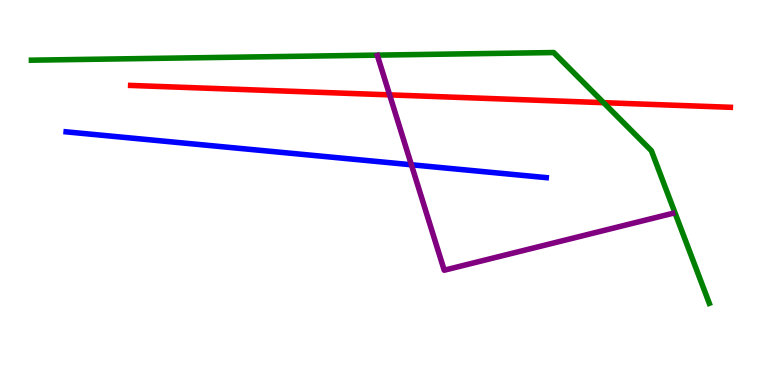[{'lines': ['blue', 'red'], 'intersections': []}, {'lines': ['green', 'red'], 'intersections': [{'x': 7.79, 'y': 7.33}]}, {'lines': ['purple', 'red'], 'intersections': [{'x': 5.03, 'y': 7.54}]}, {'lines': ['blue', 'green'], 'intersections': []}, {'lines': ['blue', 'purple'], 'intersections': [{'x': 5.31, 'y': 5.72}]}, {'lines': ['green', 'purple'], 'intersections': []}]